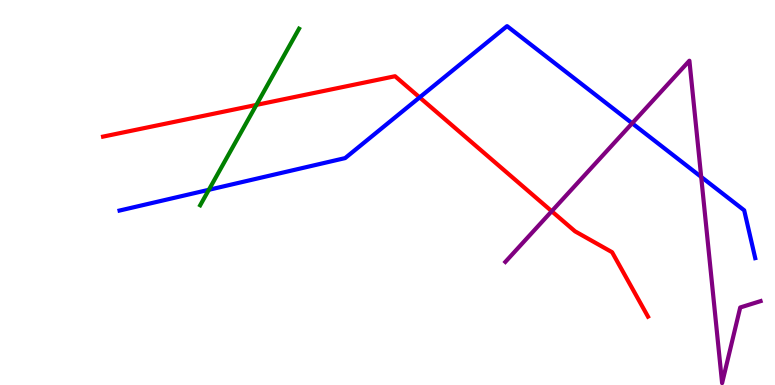[{'lines': ['blue', 'red'], 'intersections': [{'x': 5.41, 'y': 7.47}]}, {'lines': ['green', 'red'], 'intersections': [{'x': 3.31, 'y': 7.28}]}, {'lines': ['purple', 'red'], 'intersections': [{'x': 7.12, 'y': 4.51}]}, {'lines': ['blue', 'green'], 'intersections': [{'x': 2.69, 'y': 5.07}]}, {'lines': ['blue', 'purple'], 'intersections': [{'x': 8.16, 'y': 6.8}, {'x': 9.05, 'y': 5.4}]}, {'lines': ['green', 'purple'], 'intersections': []}]